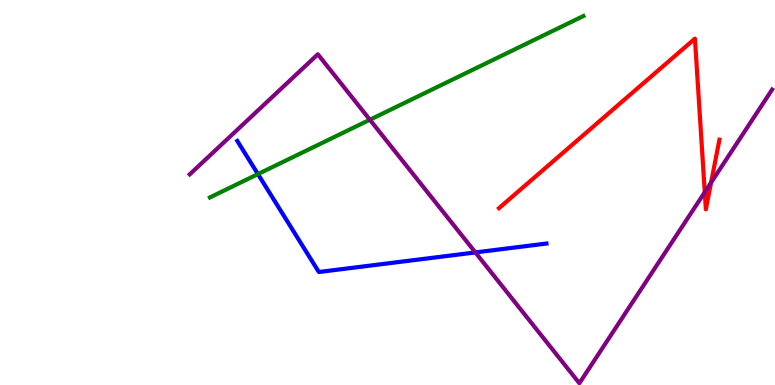[{'lines': ['blue', 'red'], 'intersections': []}, {'lines': ['green', 'red'], 'intersections': []}, {'lines': ['purple', 'red'], 'intersections': [{'x': 9.09, 'y': 5.01}, {'x': 9.18, 'y': 5.26}]}, {'lines': ['blue', 'green'], 'intersections': [{'x': 3.33, 'y': 5.48}]}, {'lines': ['blue', 'purple'], 'intersections': [{'x': 6.13, 'y': 3.44}]}, {'lines': ['green', 'purple'], 'intersections': [{'x': 4.77, 'y': 6.89}]}]